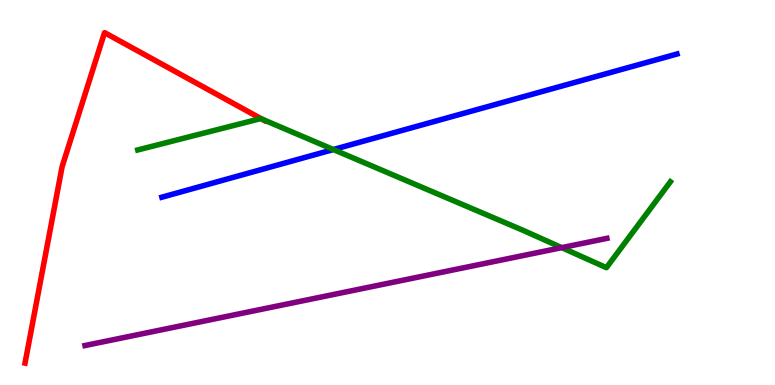[{'lines': ['blue', 'red'], 'intersections': []}, {'lines': ['green', 'red'], 'intersections': [{'x': 3.38, 'y': 6.91}]}, {'lines': ['purple', 'red'], 'intersections': []}, {'lines': ['blue', 'green'], 'intersections': [{'x': 4.3, 'y': 6.12}]}, {'lines': ['blue', 'purple'], 'intersections': []}, {'lines': ['green', 'purple'], 'intersections': [{'x': 7.25, 'y': 3.57}]}]